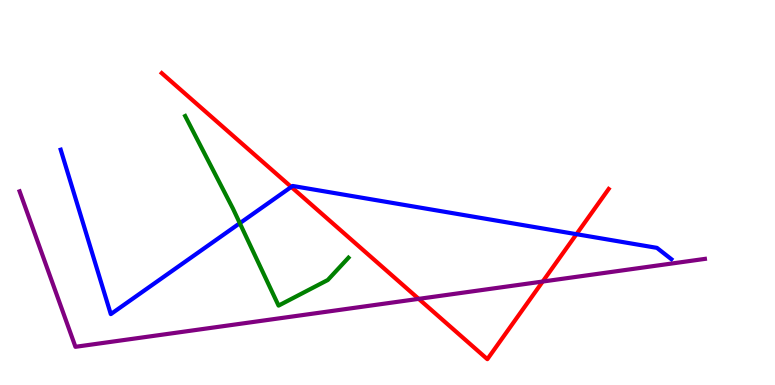[{'lines': ['blue', 'red'], 'intersections': [{'x': 3.76, 'y': 5.14}, {'x': 7.44, 'y': 3.92}]}, {'lines': ['green', 'red'], 'intersections': []}, {'lines': ['purple', 'red'], 'intersections': [{'x': 5.4, 'y': 2.24}, {'x': 7.0, 'y': 2.69}]}, {'lines': ['blue', 'green'], 'intersections': [{'x': 3.09, 'y': 4.2}]}, {'lines': ['blue', 'purple'], 'intersections': []}, {'lines': ['green', 'purple'], 'intersections': []}]